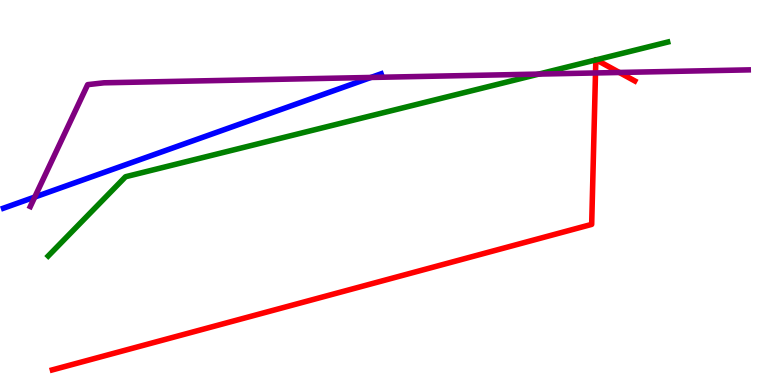[{'lines': ['blue', 'red'], 'intersections': []}, {'lines': ['green', 'red'], 'intersections': [{'x': 7.69, 'y': 8.44}, {'x': 7.69, 'y': 8.45}]}, {'lines': ['purple', 'red'], 'intersections': [{'x': 7.68, 'y': 8.11}, {'x': 7.99, 'y': 8.12}]}, {'lines': ['blue', 'green'], 'intersections': []}, {'lines': ['blue', 'purple'], 'intersections': [{'x': 0.449, 'y': 4.88}, {'x': 4.79, 'y': 7.99}]}, {'lines': ['green', 'purple'], 'intersections': [{'x': 6.95, 'y': 8.08}]}]